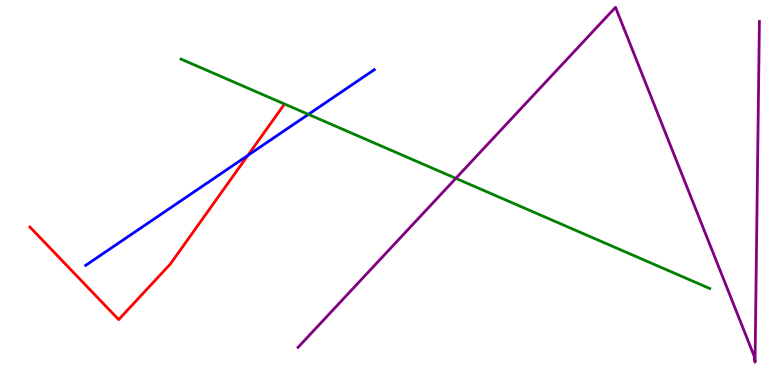[{'lines': ['blue', 'red'], 'intersections': [{'x': 3.2, 'y': 5.96}]}, {'lines': ['green', 'red'], 'intersections': []}, {'lines': ['purple', 'red'], 'intersections': []}, {'lines': ['blue', 'green'], 'intersections': [{'x': 3.98, 'y': 7.03}]}, {'lines': ['blue', 'purple'], 'intersections': []}, {'lines': ['green', 'purple'], 'intersections': [{'x': 5.88, 'y': 5.37}]}]